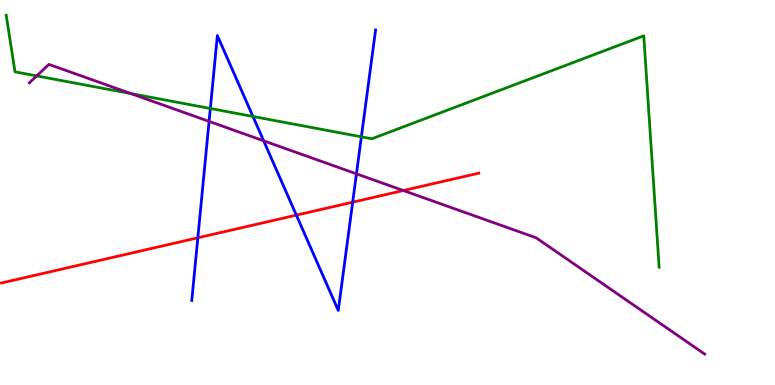[{'lines': ['blue', 'red'], 'intersections': [{'x': 2.55, 'y': 3.82}, {'x': 3.82, 'y': 4.41}, {'x': 4.55, 'y': 4.75}]}, {'lines': ['green', 'red'], 'intersections': []}, {'lines': ['purple', 'red'], 'intersections': [{'x': 5.2, 'y': 5.05}]}, {'lines': ['blue', 'green'], 'intersections': [{'x': 2.71, 'y': 7.18}, {'x': 3.26, 'y': 6.97}, {'x': 4.66, 'y': 6.45}]}, {'lines': ['blue', 'purple'], 'intersections': [{'x': 2.7, 'y': 6.85}, {'x': 3.4, 'y': 6.34}, {'x': 4.6, 'y': 5.48}]}, {'lines': ['green', 'purple'], 'intersections': [{'x': 0.474, 'y': 8.03}, {'x': 1.69, 'y': 7.57}]}]